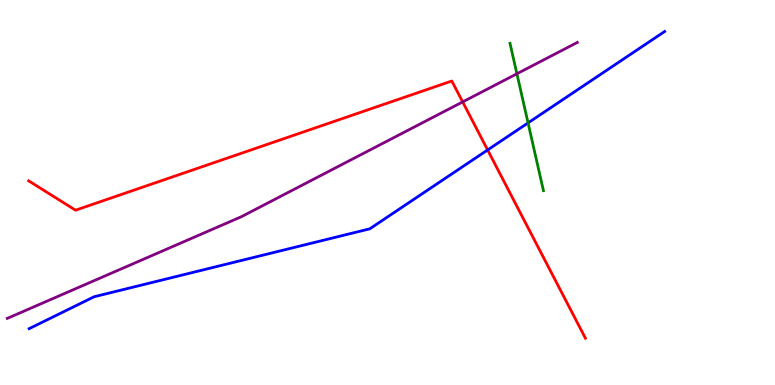[{'lines': ['blue', 'red'], 'intersections': [{'x': 6.29, 'y': 6.1}]}, {'lines': ['green', 'red'], 'intersections': []}, {'lines': ['purple', 'red'], 'intersections': [{'x': 5.97, 'y': 7.35}]}, {'lines': ['blue', 'green'], 'intersections': [{'x': 6.81, 'y': 6.81}]}, {'lines': ['blue', 'purple'], 'intersections': []}, {'lines': ['green', 'purple'], 'intersections': [{'x': 6.67, 'y': 8.08}]}]